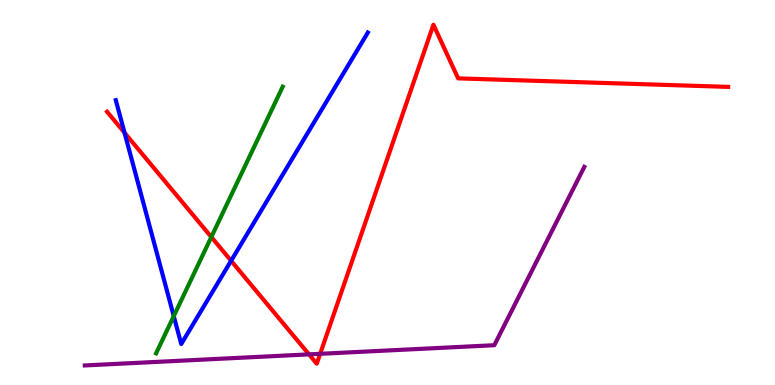[{'lines': ['blue', 'red'], 'intersections': [{'x': 1.61, 'y': 6.55}, {'x': 2.98, 'y': 3.23}]}, {'lines': ['green', 'red'], 'intersections': [{'x': 2.73, 'y': 3.84}]}, {'lines': ['purple', 'red'], 'intersections': [{'x': 3.99, 'y': 0.796}, {'x': 4.13, 'y': 0.81}]}, {'lines': ['blue', 'green'], 'intersections': [{'x': 2.24, 'y': 1.79}]}, {'lines': ['blue', 'purple'], 'intersections': []}, {'lines': ['green', 'purple'], 'intersections': []}]